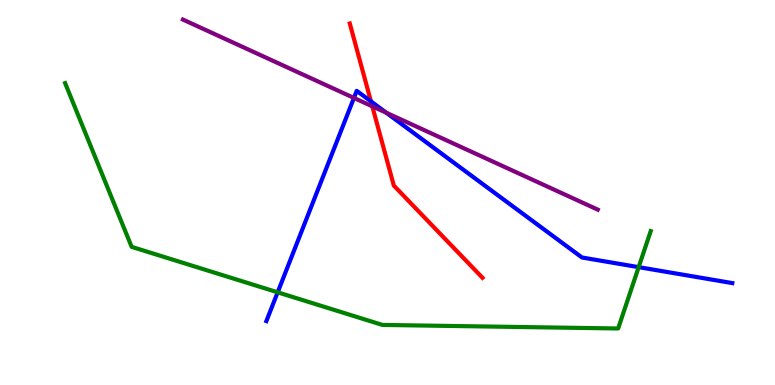[{'lines': ['blue', 'red'], 'intersections': [{'x': 4.79, 'y': 7.37}]}, {'lines': ['green', 'red'], 'intersections': []}, {'lines': ['purple', 'red'], 'intersections': [{'x': 4.8, 'y': 7.24}]}, {'lines': ['blue', 'green'], 'intersections': [{'x': 3.58, 'y': 2.41}, {'x': 8.24, 'y': 3.06}]}, {'lines': ['blue', 'purple'], 'intersections': [{'x': 4.57, 'y': 7.46}, {'x': 4.99, 'y': 7.07}]}, {'lines': ['green', 'purple'], 'intersections': []}]